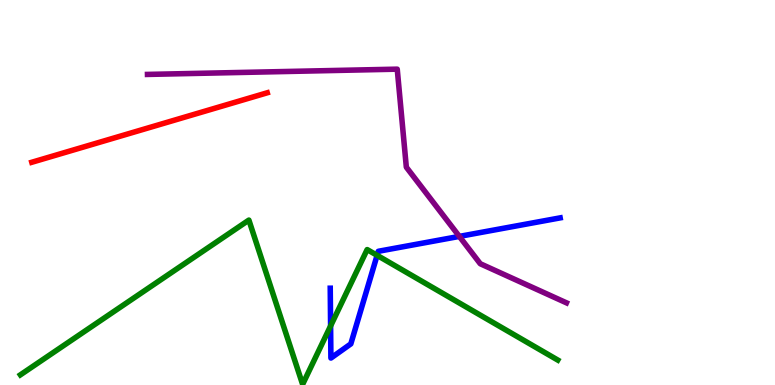[{'lines': ['blue', 'red'], 'intersections': []}, {'lines': ['green', 'red'], 'intersections': []}, {'lines': ['purple', 'red'], 'intersections': []}, {'lines': ['blue', 'green'], 'intersections': [{'x': 4.27, 'y': 1.53}, {'x': 4.87, 'y': 3.37}]}, {'lines': ['blue', 'purple'], 'intersections': [{'x': 5.93, 'y': 3.86}]}, {'lines': ['green', 'purple'], 'intersections': []}]